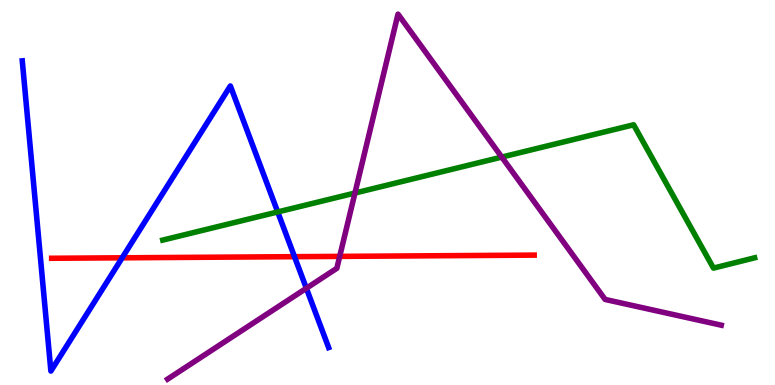[{'lines': ['blue', 'red'], 'intersections': [{'x': 1.58, 'y': 3.3}, {'x': 3.8, 'y': 3.33}]}, {'lines': ['green', 'red'], 'intersections': []}, {'lines': ['purple', 'red'], 'intersections': [{'x': 4.38, 'y': 3.34}]}, {'lines': ['blue', 'green'], 'intersections': [{'x': 3.58, 'y': 4.49}]}, {'lines': ['blue', 'purple'], 'intersections': [{'x': 3.95, 'y': 2.51}]}, {'lines': ['green', 'purple'], 'intersections': [{'x': 4.58, 'y': 4.99}, {'x': 6.47, 'y': 5.92}]}]